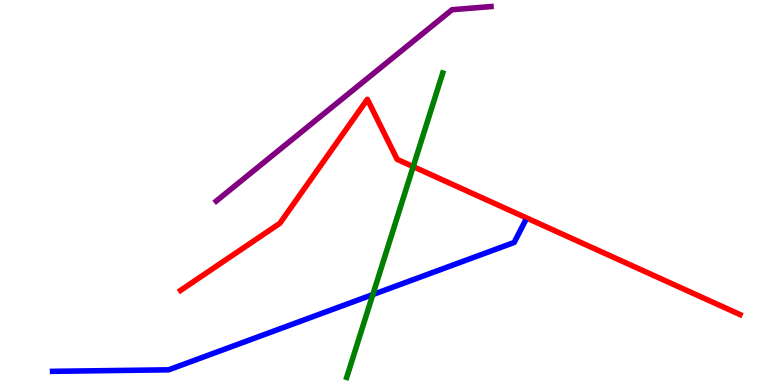[{'lines': ['blue', 'red'], 'intersections': []}, {'lines': ['green', 'red'], 'intersections': [{'x': 5.33, 'y': 5.67}]}, {'lines': ['purple', 'red'], 'intersections': []}, {'lines': ['blue', 'green'], 'intersections': [{'x': 4.81, 'y': 2.35}]}, {'lines': ['blue', 'purple'], 'intersections': []}, {'lines': ['green', 'purple'], 'intersections': []}]